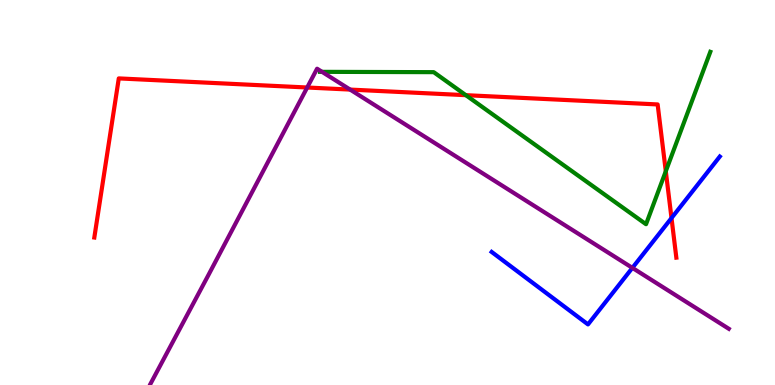[{'lines': ['blue', 'red'], 'intersections': [{'x': 8.66, 'y': 4.34}]}, {'lines': ['green', 'red'], 'intersections': [{'x': 6.01, 'y': 7.53}, {'x': 8.59, 'y': 5.55}]}, {'lines': ['purple', 'red'], 'intersections': [{'x': 3.96, 'y': 7.73}, {'x': 4.52, 'y': 7.67}]}, {'lines': ['blue', 'green'], 'intersections': []}, {'lines': ['blue', 'purple'], 'intersections': [{'x': 8.16, 'y': 3.04}]}, {'lines': ['green', 'purple'], 'intersections': [{'x': 4.16, 'y': 8.13}]}]